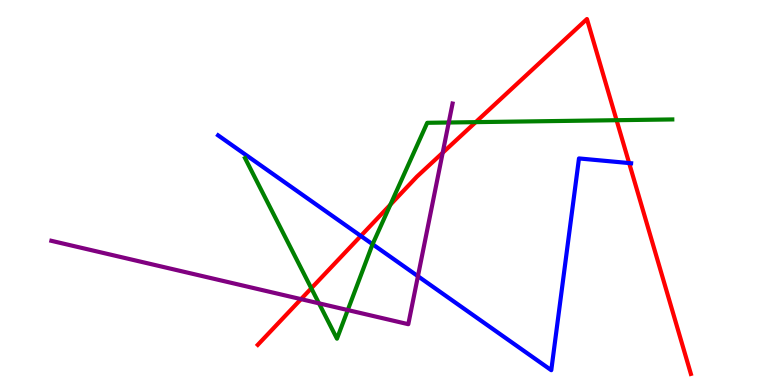[{'lines': ['blue', 'red'], 'intersections': [{'x': 4.66, 'y': 3.87}, {'x': 8.12, 'y': 5.76}]}, {'lines': ['green', 'red'], 'intersections': [{'x': 4.02, 'y': 2.51}, {'x': 5.04, 'y': 4.68}, {'x': 6.14, 'y': 6.83}, {'x': 7.96, 'y': 6.88}]}, {'lines': ['purple', 'red'], 'intersections': [{'x': 3.88, 'y': 2.23}, {'x': 5.71, 'y': 6.03}]}, {'lines': ['blue', 'green'], 'intersections': [{'x': 4.81, 'y': 3.66}]}, {'lines': ['blue', 'purple'], 'intersections': [{'x': 5.39, 'y': 2.83}]}, {'lines': ['green', 'purple'], 'intersections': [{'x': 4.12, 'y': 2.12}, {'x': 4.49, 'y': 1.95}, {'x': 5.79, 'y': 6.82}]}]